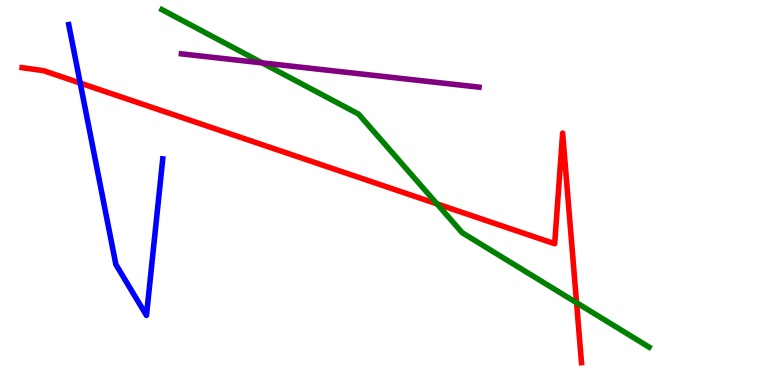[{'lines': ['blue', 'red'], 'intersections': [{'x': 1.04, 'y': 7.84}]}, {'lines': ['green', 'red'], 'intersections': [{'x': 5.64, 'y': 4.7}, {'x': 7.44, 'y': 2.14}]}, {'lines': ['purple', 'red'], 'intersections': []}, {'lines': ['blue', 'green'], 'intersections': []}, {'lines': ['blue', 'purple'], 'intersections': []}, {'lines': ['green', 'purple'], 'intersections': [{'x': 3.38, 'y': 8.37}]}]